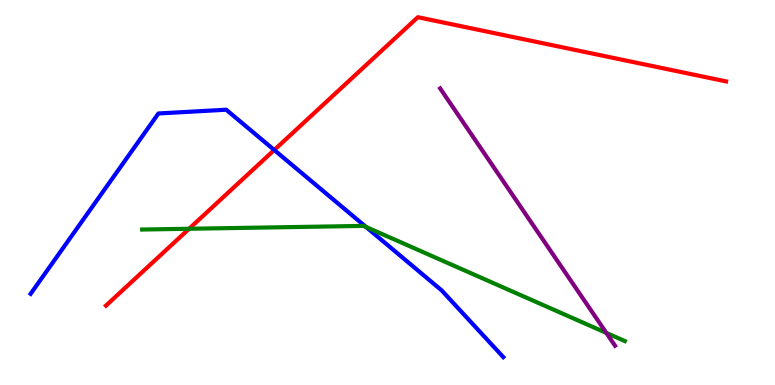[{'lines': ['blue', 'red'], 'intersections': [{'x': 3.54, 'y': 6.1}]}, {'lines': ['green', 'red'], 'intersections': [{'x': 2.44, 'y': 4.06}]}, {'lines': ['purple', 'red'], 'intersections': []}, {'lines': ['blue', 'green'], 'intersections': [{'x': 4.72, 'y': 4.11}]}, {'lines': ['blue', 'purple'], 'intersections': []}, {'lines': ['green', 'purple'], 'intersections': [{'x': 7.82, 'y': 1.35}]}]